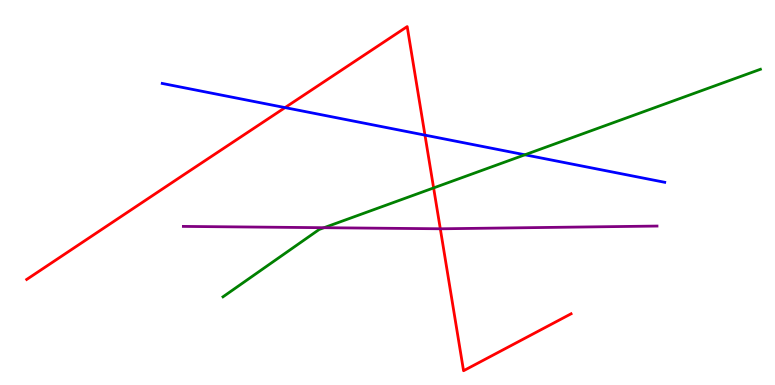[{'lines': ['blue', 'red'], 'intersections': [{'x': 3.68, 'y': 7.21}, {'x': 5.48, 'y': 6.49}]}, {'lines': ['green', 'red'], 'intersections': [{'x': 5.6, 'y': 5.12}]}, {'lines': ['purple', 'red'], 'intersections': [{'x': 5.68, 'y': 4.06}]}, {'lines': ['blue', 'green'], 'intersections': [{'x': 6.77, 'y': 5.98}]}, {'lines': ['blue', 'purple'], 'intersections': []}, {'lines': ['green', 'purple'], 'intersections': [{'x': 4.18, 'y': 4.09}]}]